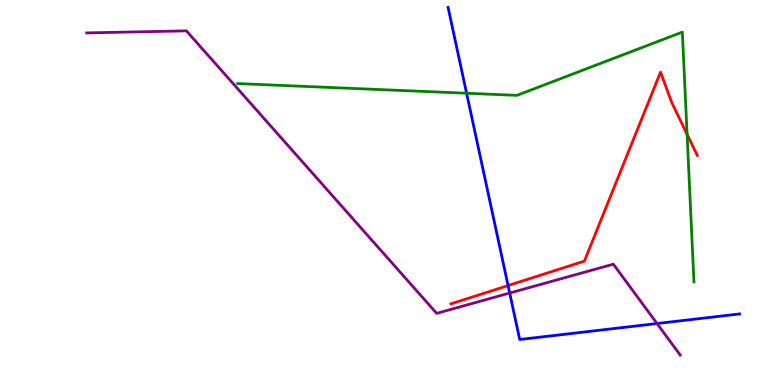[{'lines': ['blue', 'red'], 'intersections': [{'x': 6.56, 'y': 2.58}]}, {'lines': ['green', 'red'], 'intersections': [{'x': 8.87, 'y': 6.51}]}, {'lines': ['purple', 'red'], 'intersections': []}, {'lines': ['blue', 'green'], 'intersections': [{'x': 6.02, 'y': 7.58}]}, {'lines': ['blue', 'purple'], 'intersections': [{'x': 6.58, 'y': 2.39}, {'x': 8.48, 'y': 1.6}]}, {'lines': ['green', 'purple'], 'intersections': []}]